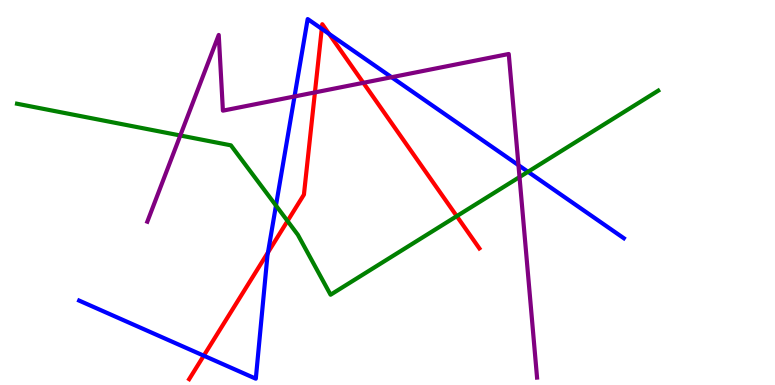[{'lines': ['blue', 'red'], 'intersections': [{'x': 2.63, 'y': 0.761}, {'x': 3.46, 'y': 3.44}, {'x': 4.15, 'y': 9.25}, {'x': 4.25, 'y': 9.12}]}, {'lines': ['green', 'red'], 'intersections': [{'x': 3.71, 'y': 4.26}, {'x': 5.89, 'y': 4.39}]}, {'lines': ['purple', 'red'], 'intersections': [{'x': 4.06, 'y': 7.6}, {'x': 4.69, 'y': 7.85}]}, {'lines': ['blue', 'green'], 'intersections': [{'x': 3.56, 'y': 4.66}, {'x': 6.81, 'y': 5.54}]}, {'lines': ['blue', 'purple'], 'intersections': [{'x': 3.8, 'y': 7.49}, {'x': 5.05, 'y': 7.99}, {'x': 6.69, 'y': 5.71}]}, {'lines': ['green', 'purple'], 'intersections': [{'x': 2.33, 'y': 6.48}, {'x': 6.7, 'y': 5.4}]}]